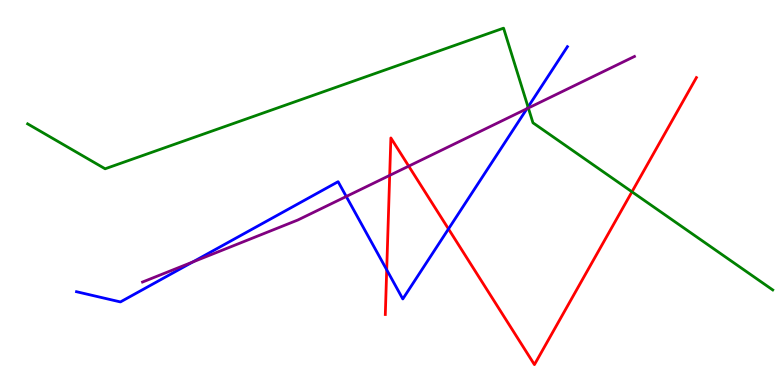[{'lines': ['blue', 'red'], 'intersections': [{'x': 4.99, 'y': 2.99}, {'x': 5.79, 'y': 4.05}]}, {'lines': ['green', 'red'], 'intersections': [{'x': 8.15, 'y': 5.02}]}, {'lines': ['purple', 'red'], 'intersections': [{'x': 5.03, 'y': 5.44}, {'x': 5.27, 'y': 5.68}]}, {'lines': ['blue', 'green'], 'intersections': [{'x': 6.81, 'y': 7.22}]}, {'lines': ['blue', 'purple'], 'intersections': [{'x': 2.49, 'y': 3.2}, {'x': 4.47, 'y': 4.9}, {'x': 6.8, 'y': 7.18}]}, {'lines': ['green', 'purple'], 'intersections': [{'x': 6.82, 'y': 7.19}]}]